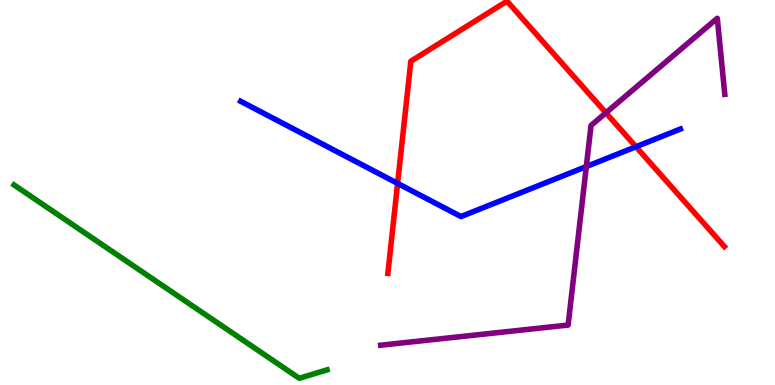[{'lines': ['blue', 'red'], 'intersections': [{'x': 5.13, 'y': 5.24}, {'x': 8.21, 'y': 6.19}]}, {'lines': ['green', 'red'], 'intersections': []}, {'lines': ['purple', 'red'], 'intersections': [{'x': 7.82, 'y': 7.07}]}, {'lines': ['blue', 'green'], 'intersections': []}, {'lines': ['blue', 'purple'], 'intersections': [{'x': 7.57, 'y': 5.67}]}, {'lines': ['green', 'purple'], 'intersections': []}]